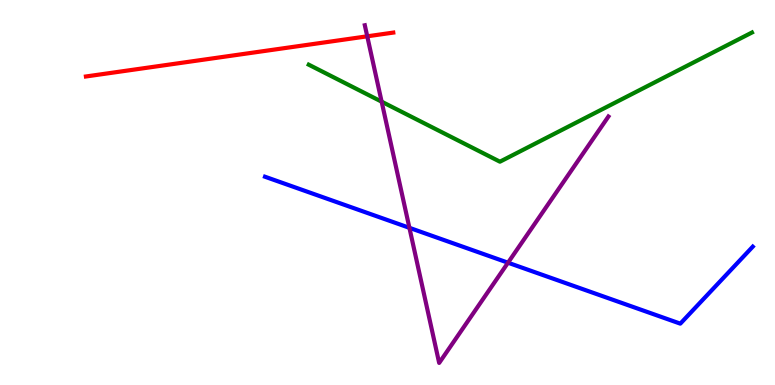[{'lines': ['blue', 'red'], 'intersections': []}, {'lines': ['green', 'red'], 'intersections': []}, {'lines': ['purple', 'red'], 'intersections': [{'x': 4.74, 'y': 9.06}]}, {'lines': ['blue', 'green'], 'intersections': []}, {'lines': ['blue', 'purple'], 'intersections': [{'x': 5.28, 'y': 4.08}, {'x': 6.55, 'y': 3.18}]}, {'lines': ['green', 'purple'], 'intersections': [{'x': 4.92, 'y': 7.36}]}]